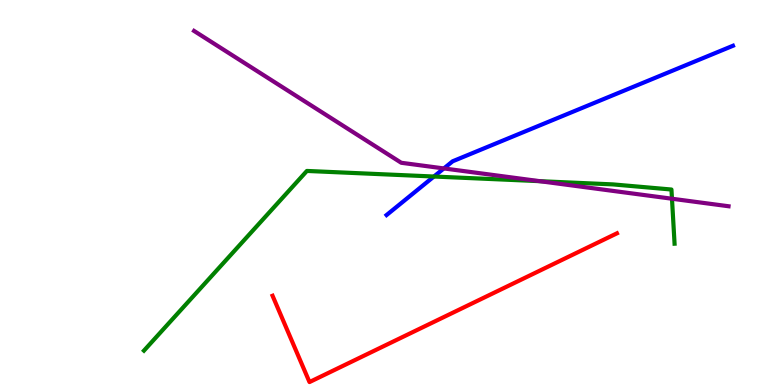[{'lines': ['blue', 'red'], 'intersections': []}, {'lines': ['green', 'red'], 'intersections': []}, {'lines': ['purple', 'red'], 'intersections': []}, {'lines': ['blue', 'green'], 'intersections': [{'x': 5.6, 'y': 5.41}]}, {'lines': ['blue', 'purple'], 'intersections': [{'x': 5.73, 'y': 5.63}]}, {'lines': ['green', 'purple'], 'intersections': [{'x': 6.97, 'y': 5.29}, {'x': 8.67, 'y': 4.84}]}]